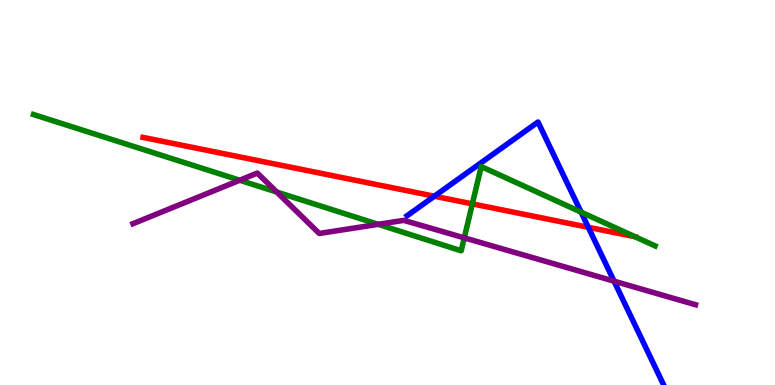[{'lines': ['blue', 'red'], 'intersections': [{'x': 5.6, 'y': 4.9}, {'x': 7.59, 'y': 4.1}]}, {'lines': ['green', 'red'], 'intersections': [{'x': 6.09, 'y': 4.7}, {'x': 8.19, 'y': 3.85}]}, {'lines': ['purple', 'red'], 'intersections': []}, {'lines': ['blue', 'green'], 'intersections': [{'x': 7.5, 'y': 4.49}]}, {'lines': ['blue', 'purple'], 'intersections': [{'x': 7.92, 'y': 2.7}]}, {'lines': ['green', 'purple'], 'intersections': [{'x': 3.09, 'y': 5.32}, {'x': 3.57, 'y': 5.01}, {'x': 4.88, 'y': 4.17}, {'x': 5.99, 'y': 3.82}]}]